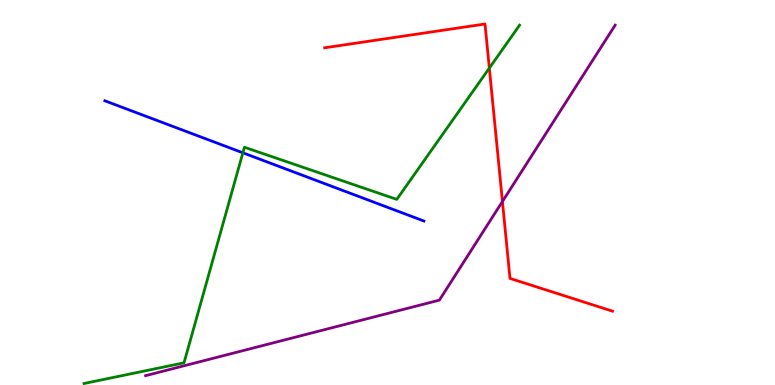[{'lines': ['blue', 'red'], 'intersections': []}, {'lines': ['green', 'red'], 'intersections': [{'x': 6.31, 'y': 8.23}]}, {'lines': ['purple', 'red'], 'intersections': [{'x': 6.48, 'y': 4.77}]}, {'lines': ['blue', 'green'], 'intersections': [{'x': 3.13, 'y': 6.03}]}, {'lines': ['blue', 'purple'], 'intersections': []}, {'lines': ['green', 'purple'], 'intersections': []}]